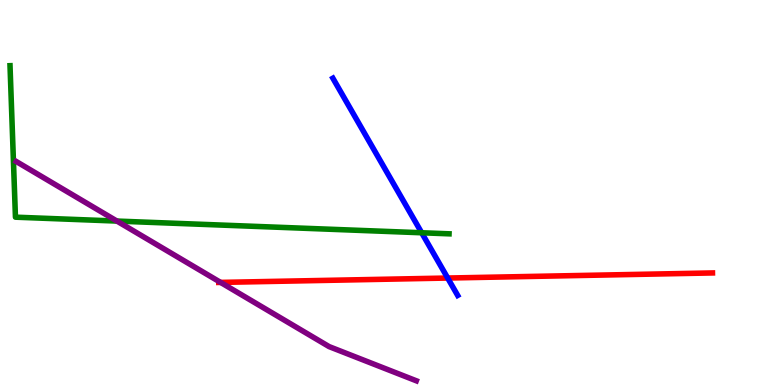[{'lines': ['blue', 'red'], 'intersections': [{'x': 5.78, 'y': 2.78}]}, {'lines': ['green', 'red'], 'intersections': []}, {'lines': ['purple', 'red'], 'intersections': [{'x': 2.85, 'y': 2.66}]}, {'lines': ['blue', 'green'], 'intersections': [{'x': 5.44, 'y': 3.95}]}, {'lines': ['blue', 'purple'], 'intersections': []}, {'lines': ['green', 'purple'], 'intersections': [{'x': 1.51, 'y': 4.26}]}]